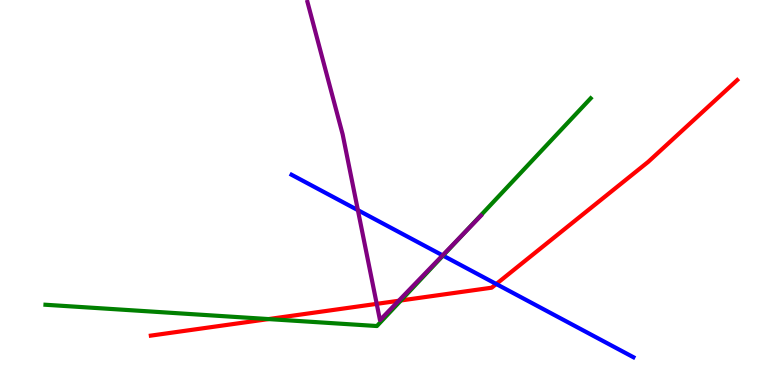[{'lines': ['blue', 'red'], 'intersections': [{'x': 6.4, 'y': 2.62}]}, {'lines': ['green', 'red'], 'intersections': [{'x': 3.46, 'y': 1.71}, {'x': 5.17, 'y': 2.2}]}, {'lines': ['purple', 'red'], 'intersections': [{'x': 4.86, 'y': 2.11}, {'x': 5.14, 'y': 2.19}]}, {'lines': ['blue', 'green'], 'intersections': [{'x': 5.72, 'y': 3.36}]}, {'lines': ['blue', 'purple'], 'intersections': [{'x': 4.62, 'y': 4.54}, {'x': 5.71, 'y': 3.37}]}, {'lines': ['green', 'purple'], 'intersections': [{'x': 6.01, 'y': 3.98}]}]